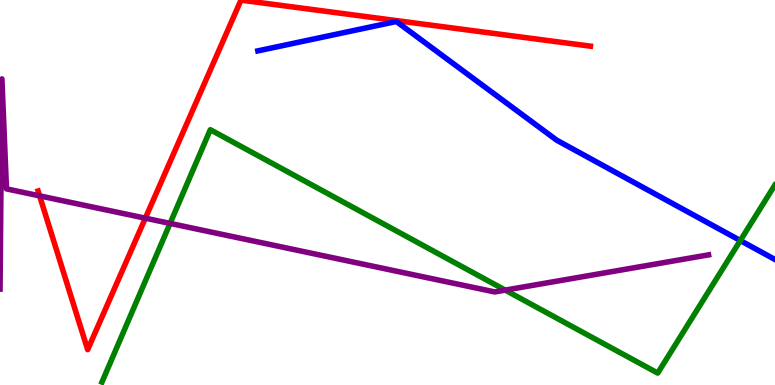[{'lines': ['blue', 'red'], 'intersections': []}, {'lines': ['green', 'red'], 'intersections': []}, {'lines': ['purple', 'red'], 'intersections': [{'x': 0.511, 'y': 4.91}, {'x': 1.88, 'y': 4.33}]}, {'lines': ['blue', 'green'], 'intersections': [{'x': 9.55, 'y': 3.75}]}, {'lines': ['blue', 'purple'], 'intersections': []}, {'lines': ['green', 'purple'], 'intersections': [{'x': 2.19, 'y': 4.2}, {'x': 6.52, 'y': 2.46}]}]